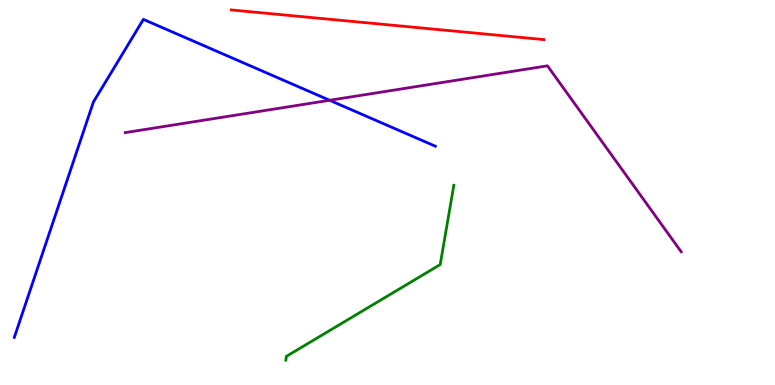[{'lines': ['blue', 'red'], 'intersections': []}, {'lines': ['green', 'red'], 'intersections': []}, {'lines': ['purple', 'red'], 'intersections': []}, {'lines': ['blue', 'green'], 'intersections': []}, {'lines': ['blue', 'purple'], 'intersections': [{'x': 4.25, 'y': 7.4}]}, {'lines': ['green', 'purple'], 'intersections': []}]